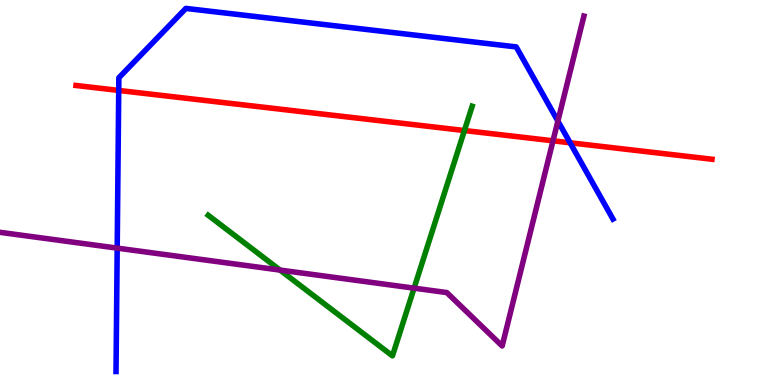[{'lines': ['blue', 'red'], 'intersections': [{'x': 1.53, 'y': 7.65}, {'x': 7.36, 'y': 6.29}]}, {'lines': ['green', 'red'], 'intersections': [{'x': 5.99, 'y': 6.61}]}, {'lines': ['purple', 'red'], 'intersections': [{'x': 7.14, 'y': 6.34}]}, {'lines': ['blue', 'green'], 'intersections': []}, {'lines': ['blue', 'purple'], 'intersections': [{'x': 1.51, 'y': 3.56}, {'x': 7.2, 'y': 6.85}]}, {'lines': ['green', 'purple'], 'intersections': [{'x': 3.61, 'y': 2.98}, {'x': 5.34, 'y': 2.52}]}]